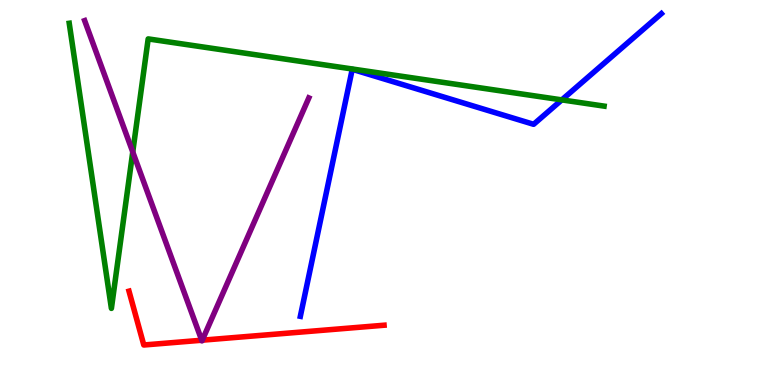[{'lines': ['blue', 'red'], 'intersections': []}, {'lines': ['green', 'red'], 'intersections': []}, {'lines': ['purple', 'red'], 'intersections': [{'x': 2.6, 'y': 1.16}, {'x': 2.61, 'y': 1.16}]}, {'lines': ['blue', 'green'], 'intersections': [{'x': 7.25, 'y': 7.41}]}, {'lines': ['blue', 'purple'], 'intersections': []}, {'lines': ['green', 'purple'], 'intersections': [{'x': 1.71, 'y': 6.05}]}]